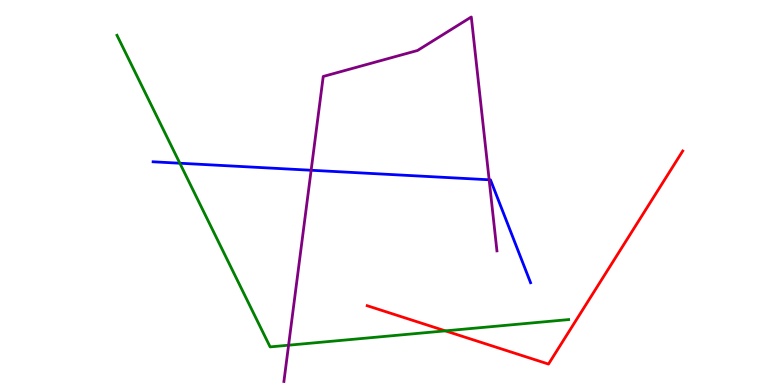[{'lines': ['blue', 'red'], 'intersections': []}, {'lines': ['green', 'red'], 'intersections': [{'x': 5.75, 'y': 1.41}]}, {'lines': ['purple', 'red'], 'intersections': []}, {'lines': ['blue', 'green'], 'intersections': [{'x': 2.32, 'y': 5.76}]}, {'lines': ['blue', 'purple'], 'intersections': [{'x': 4.01, 'y': 5.58}, {'x': 6.31, 'y': 5.33}]}, {'lines': ['green', 'purple'], 'intersections': [{'x': 3.72, 'y': 1.03}]}]